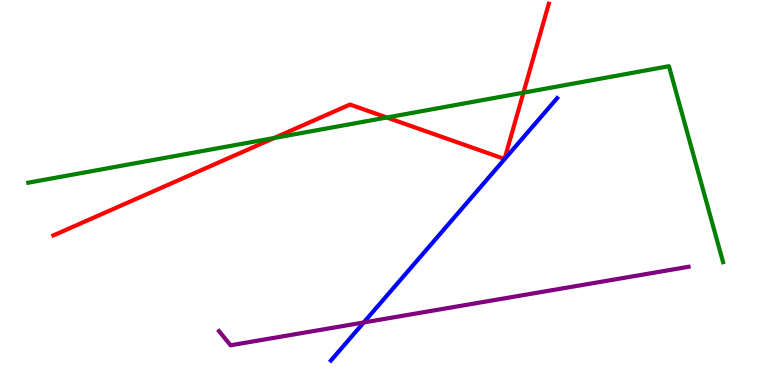[{'lines': ['blue', 'red'], 'intersections': []}, {'lines': ['green', 'red'], 'intersections': [{'x': 3.54, 'y': 6.42}, {'x': 4.99, 'y': 6.95}, {'x': 6.75, 'y': 7.59}]}, {'lines': ['purple', 'red'], 'intersections': []}, {'lines': ['blue', 'green'], 'intersections': []}, {'lines': ['blue', 'purple'], 'intersections': [{'x': 4.69, 'y': 1.62}]}, {'lines': ['green', 'purple'], 'intersections': []}]